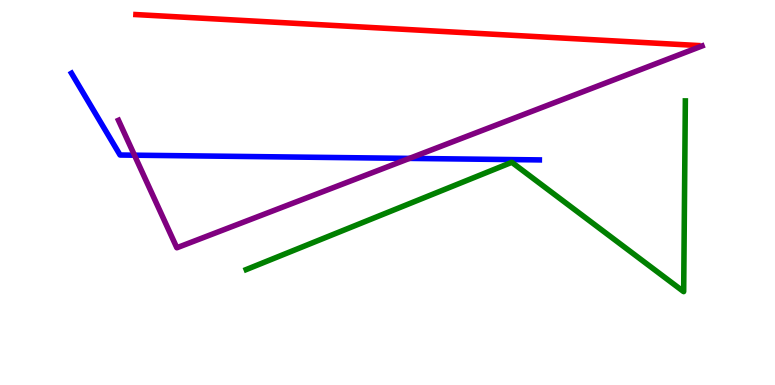[{'lines': ['blue', 'red'], 'intersections': []}, {'lines': ['green', 'red'], 'intersections': []}, {'lines': ['purple', 'red'], 'intersections': []}, {'lines': ['blue', 'green'], 'intersections': []}, {'lines': ['blue', 'purple'], 'intersections': [{'x': 1.73, 'y': 5.97}, {'x': 5.28, 'y': 5.89}]}, {'lines': ['green', 'purple'], 'intersections': []}]